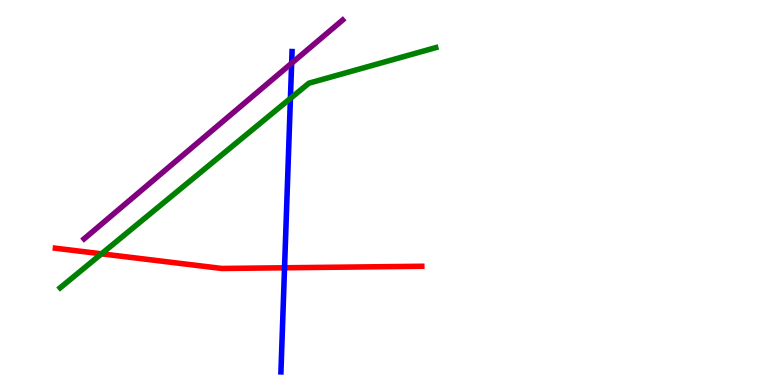[{'lines': ['blue', 'red'], 'intersections': [{'x': 3.67, 'y': 3.04}]}, {'lines': ['green', 'red'], 'intersections': [{'x': 1.31, 'y': 3.41}]}, {'lines': ['purple', 'red'], 'intersections': []}, {'lines': ['blue', 'green'], 'intersections': [{'x': 3.75, 'y': 7.44}]}, {'lines': ['blue', 'purple'], 'intersections': [{'x': 3.76, 'y': 8.36}]}, {'lines': ['green', 'purple'], 'intersections': []}]